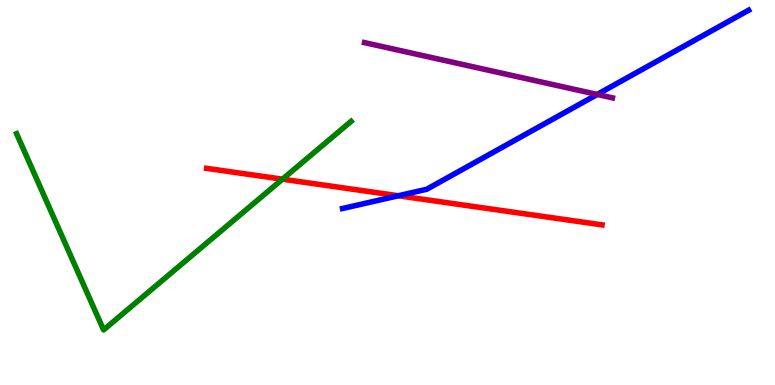[{'lines': ['blue', 'red'], 'intersections': [{'x': 5.14, 'y': 4.92}]}, {'lines': ['green', 'red'], 'intersections': [{'x': 3.64, 'y': 5.35}]}, {'lines': ['purple', 'red'], 'intersections': []}, {'lines': ['blue', 'green'], 'intersections': []}, {'lines': ['blue', 'purple'], 'intersections': [{'x': 7.71, 'y': 7.55}]}, {'lines': ['green', 'purple'], 'intersections': []}]